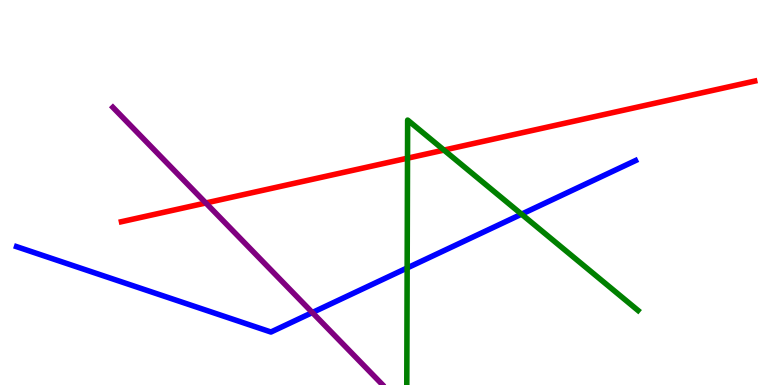[{'lines': ['blue', 'red'], 'intersections': []}, {'lines': ['green', 'red'], 'intersections': [{'x': 5.26, 'y': 5.89}, {'x': 5.73, 'y': 6.1}]}, {'lines': ['purple', 'red'], 'intersections': [{'x': 2.66, 'y': 4.73}]}, {'lines': ['blue', 'green'], 'intersections': [{'x': 5.25, 'y': 3.04}, {'x': 6.73, 'y': 4.44}]}, {'lines': ['blue', 'purple'], 'intersections': [{'x': 4.03, 'y': 1.88}]}, {'lines': ['green', 'purple'], 'intersections': []}]